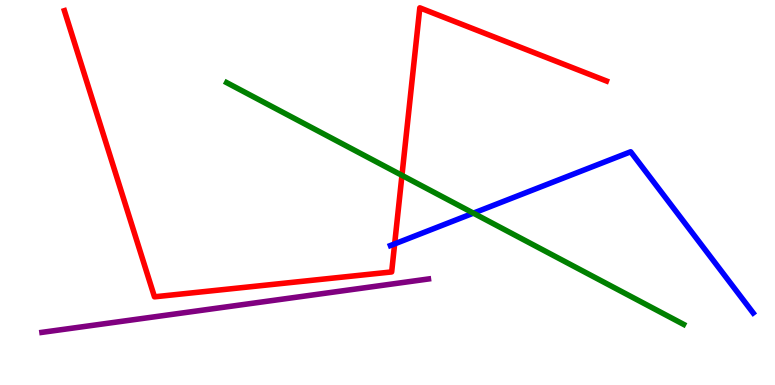[{'lines': ['blue', 'red'], 'intersections': [{'x': 5.09, 'y': 3.67}]}, {'lines': ['green', 'red'], 'intersections': [{'x': 5.19, 'y': 5.45}]}, {'lines': ['purple', 'red'], 'intersections': []}, {'lines': ['blue', 'green'], 'intersections': [{'x': 6.11, 'y': 4.46}]}, {'lines': ['blue', 'purple'], 'intersections': []}, {'lines': ['green', 'purple'], 'intersections': []}]